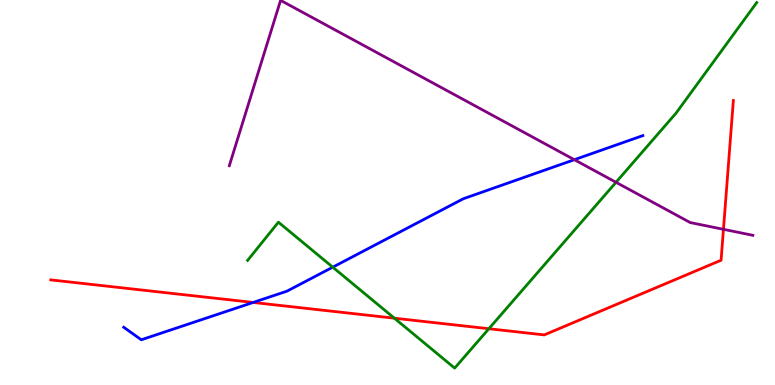[{'lines': ['blue', 'red'], 'intersections': [{'x': 3.27, 'y': 2.14}]}, {'lines': ['green', 'red'], 'intersections': [{'x': 5.09, 'y': 1.74}, {'x': 6.31, 'y': 1.46}]}, {'lines': ['purple', 'red'], 'intersections': [{'x': 9.33, 'y': 4.04}]}, {'lines': ['blue', 'green'], 'intersections': [{'x': 4.29, 'y': 3.06}]}, {'lines': ['blue', 'purple'], 'intersections': [{'x': 7.41, 'y': 5.85}]}, {'lines': ['green', 'purple'], 'intersections': [{'x': 7.95, 'y': 5.27}]}]